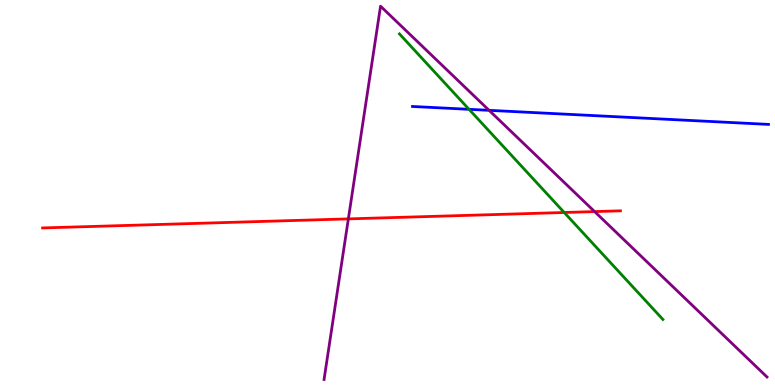[{'lines': ['blue', 'red'], 'intersections': []}, {'lines': ['green', 'red'], 'intersections': [{'x': 7.28, 'y': 4.48}]}, {'lines': ['purple', 'red'], 'intersections': [{'x': 4.49, 'y': 4.31}, {'x': 7.67, 'y': 4.5}]}, {'lines': ['blue', 'green'], 'intersections': [{'x': 6.05, 'y': 7.16}]}, {'lines': ['blue', 'purple'], 'intersections': [{'x': 6.31, 'y': 7.13}]}, {'lines': ['green', 'purple'], 'intersections': []}]